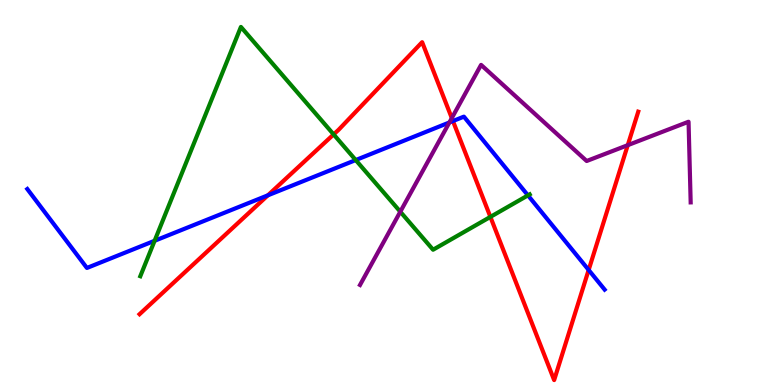[{'lines': ['blue', 'red'], 'intersections': [{'x': 3.46, 'y': 4.93}, {'x': 5.84, 'y': 6.86}, {'x': 7.6, 'y': 2.99}]}, {'lines': ['green', 'red'], 'intersections': [{'x': 4.3, 'y': 6.51}, {'x': 6.33, 'y': 4.37}]}, {'lines': ['purple', 'red'], 'intersections': [{'x': 5.83, 'y': 6.93}, {'x': 8.1, 'y': 6.23}]}, {'lines': ['blue', 'green'], 'intersections': [{'x': 1.99, 'y': 3.75}, {'x': 4.59, 'y': 5.84}, {'x': 6.81, 'y': 4.93}]}, {'lines': ['blue', 'purple'], 'intersections': [{'x': 5.8, 'y': 6.82}]}, {'lines': ['green', 'purple'], 'intersections': [{'x': 5.17, 'y': 4.5}]}]